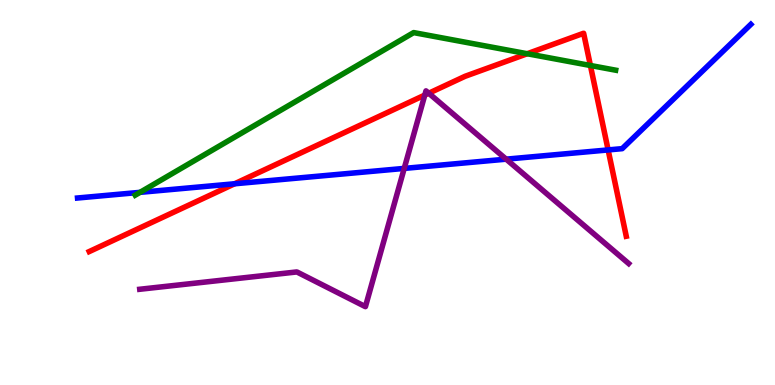[{'lines': ['blue', 'red'], 'intersections': [{'x': 3.03, 'y': 5.23}, {'x': 7.85, 'y': 6.11}]}, {'lines': ['green', 'red'], 'intersections': [{'x': 6.8, 'y': 8.6}, {'x': 7.62, 'y': 8.3}]}, {'lines': ['purple', 'red'], 'intersections': [{'x': 5.48, 'y': 7.53}, {'x': 5.53, 'y': 7.58}]}, {'lines': ['blue', 'green'], 'intersections': [{'x': 1.81, 'y': 5.0}]}, {'lines': ['blue', 'purple'], 'intersections': [{'x': 5.22, 'y': 5.63}, {'x': 6.53, 'y': 5.87}]}, {'lines': ['green', 'purple'], 'intersections': []}]